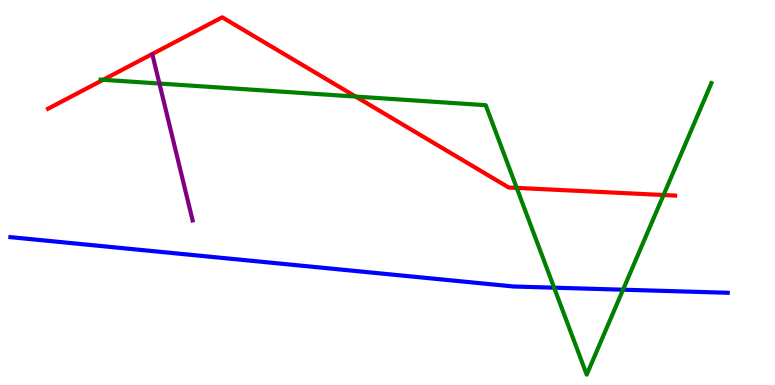[{'lines': ['blue', 'red'], 'intersections': []}, {'lines': ['green', 'red'], 'intersections': [{'x': 1.33, 'y': 7.93}, {'x': 4.59, 'y': 7.49}, {'x': 6.67, 'y': 5.12}, {'x': 8.56, 'y': 4.93}]}, {'lines': ['purple', 'red'], 'intersections': []}, {'lines': ['blue', 'green'], 'intersections': [{'x': 7.15, 'y': 2.53}, {'x': 8.04, 'y': 2.48}]}, {'lines': ['blue', 'purple'], 'intersections': []}, {'lines': ['green', 'purple'], 'intersections': [{'x': 2.06, 'y': 7.83}]}]